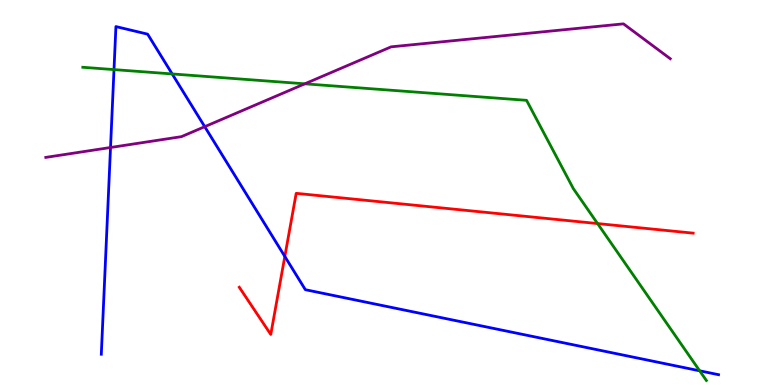[{'lines': ['blue', 'red'], 'intersections': [{'x': 3.68, 'y': 3.34}]}, {'lines': ['green', 'red'], 'intersections': [{'x': 7.71, 'y': 4.19}]}, {'lines': ['purple', 'red'], 'intersections': []}, {'lines': ['blue', 'green'], 'intersections': [{'x': 1.47, 'y': 8.19}, {'x': 2.22, 'y': 8.08}, {'x': 9.03, 'y': 0.369}]}, {'lines': ['blue', 'purple'], 'intersections': [{'x': 1.43, 'y': 6.17}, {'x': 2.64, 'y': 6.71}]}, {'lines': ['green', 'purple'], 'intersections': [{'x': 3.93, 'y': 7.82}]}]